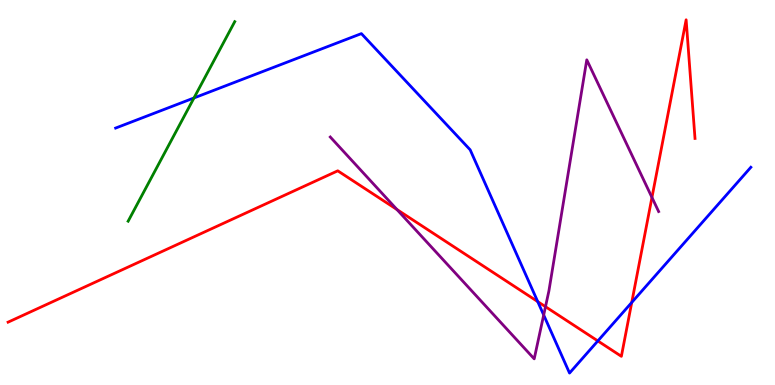[{'lines': ['blue', 'red'], 'intersections': [{'x': 6.94, 'y': 2.17}, {'x': 7.71, 'y': 1.14}, {'x': 8.15, 'y': 2.14}]}, {'lines': ['green', 'red'], 'intersections': []}, {'lines': ['purple', 'red'], 'intersections': [{'x': 5.12, 'y': 4.56}, {'x': 7.04, 'y': 2.03}, {'x': 8.41, 'y': 4.87}]}, {'lines': ['blue', 'green'], 'intersections': [{'x': 2.5, 'y': 7.46}]}, {'lines': ['blue', 'purple'], 'intersections': [{'x': 7.02, 'y': 1.82}]}, {'lines': ['green', 'purple'], 'intersections': []}]